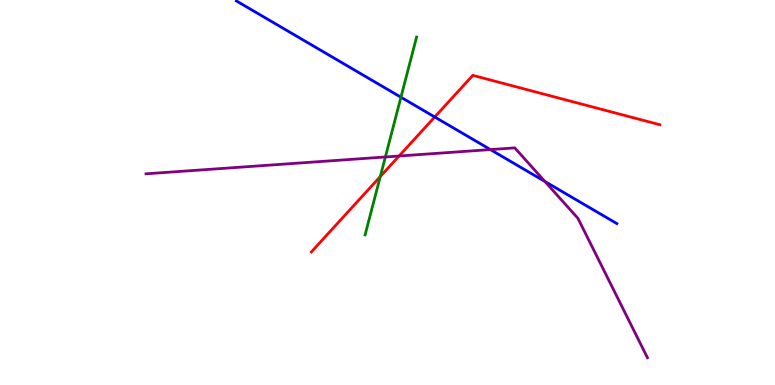[{'lines': ['blue', 'red'], 'intersections': [{'x': 5.61, 'y': 6.96}]}, {'lines': ['green', 'red'], 'intersections': [{'x': 4.91, 'y': 5.41}]}, {'lines': ['purple', 'red'], 'intersections': [{'x': 5.15, 'y': 5.95}]}, {'lines': ['blue', 'green'], 'intersections': [{'x': 5.17, 'y': 7.47}]}, {'lines': ['blue', 'purple'], 'intersections': [{'x': 6.33, 'y': 6.11}, {'x': 7.03, 'y': 5.29}]}, {'lines': ['green', 'purple'], 'intersections': [{'x': 4.97, 'y': 5.92}]}]